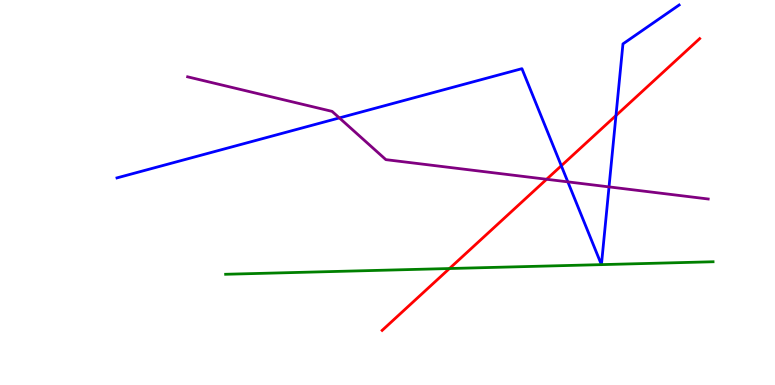[{'lines': ['blue', 'red'], 'intersections': [{'x': 7.24, 'y': 5.69}, {'x': 7.95, 'y': 7.0}]}, {'lines': ['green', 'red'], 'intersections': [{'x': 5.8, 'y': 3.03}]}, {'lines': ['purple', 'red'], 'intersections': [{'x': 7.05, 'y': 5.34}]}, {'lines': ['blue', 'green'], 'intersections': [{'x': 7.76, 'y': 3.13}, {'x': 7.76, 'y': 3.13}]}, {'lines': ['blue', 'purple'], 'intersections': [{'x': 4.38, 'y': 6.94}, {'x': 7.33, 'y': 5.28}, {'x': 7.86, 'y': 5.15}]}, {'lines': ['green', 'purple'], 'intersections': []}]